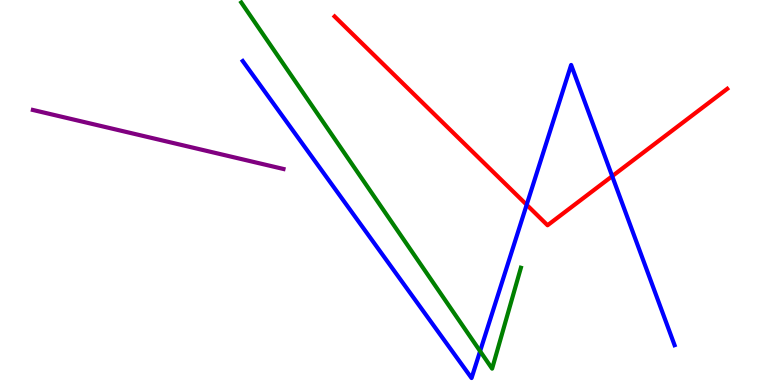[{'lines': ['blue', 'red'], 'intersections': [{'x': 6.8, 'y': 4.68}, {'x': 7.9, 'y': 5.42}]}, {'lines': ['green', 'red'], 'intersections': []}, {'lines': ['purple', 'red'], 'intersections': []}, {'lines': ['blue', 'green'], 'intersections': [{'x': 6.19, 'y': 0.879}]}, {'lines': ['blue', 'purple'], 'intersections': []}, {'lines': ['green', 'purple'], 'intersections': []}]